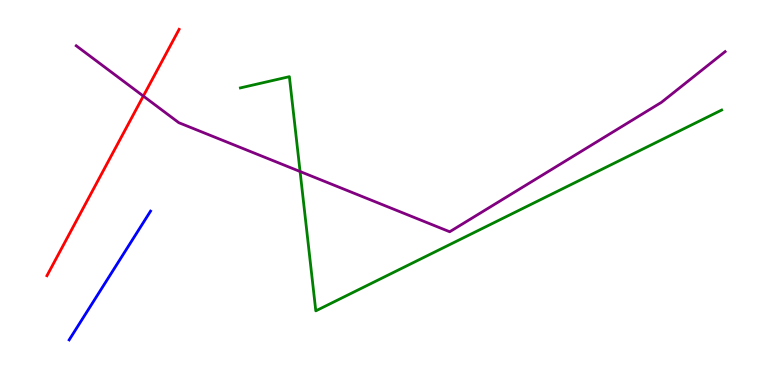[{'lines': ['blue', 'red'], 'intersections': []}, {'lines': ['green', 'red'], 'intersections': []}, {'lines': ['purple', 'red'], 'intersections': [{'x': 1.85, 'y': 7.5}]}, {'lines': ['blue', 'green'], 'intersections': []}, {'lines': ['blue', 'purple'], 'intersections': []}, {'lines': ['green', 'purple'], 'intersections': [{'x': 3.87, 'y': 5.55}]}]